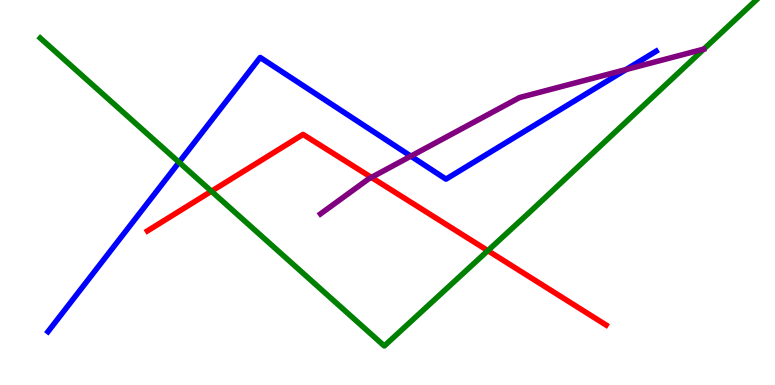[{'lines': ['blue', 'red'], 'intersections': []}, {'lines': ['green', 'red'], 'intersections': [{'x': 2.73, 'y': 5.03}, {'x': 6.29, 'y': 3.49}]}, {'lines': ['purple', 'red'], 'intersections': [{'x': 4.79, 'y': 5.39}]}, {'lines': ['blue', 'green'], 'intersections': [{'x': 2.31, 'y': 5.78}]}, {'lines': ['blue', 'purple'], 'intersections': [{'x': 5.3, 'y': 5.94}, {'x': 8.08, 'y': 8.19}]}, {'lines': ['green', 'purple'], 'intersections': []}]